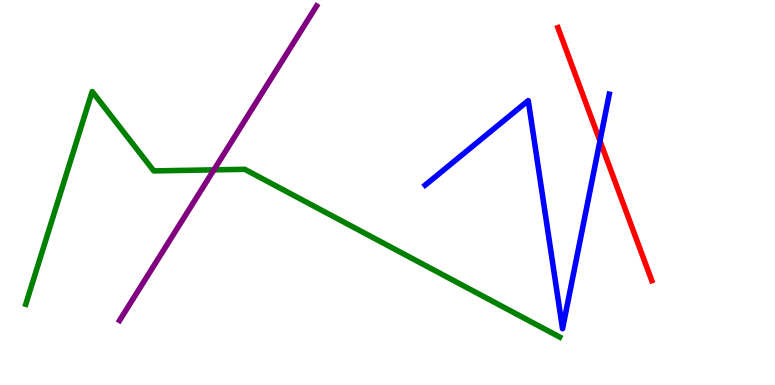[{'lines': ['blue', 'red'], 'intersections': [{'x': 7.74, 'y': 6.34}]}, {'lines': ['green', 'red'], 'intersections': []}, {'lines': ['purple', 'red'], 'intersections': []}, {'lines': ['blue', 'green'], 'intersections': []}, {'lines': ['blue', 'purple'], 'intersections': []}, {'lines': ['green', 'purple'], 'intersections': [{'x': 2.76, 'y': 5.59}]}]